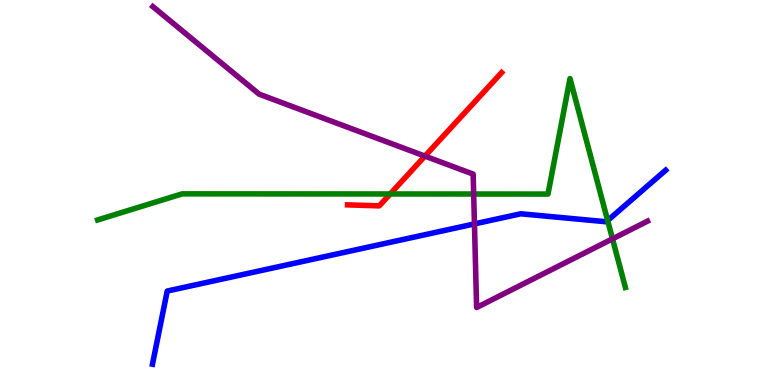[{'lines': ['blue', 'red'], 'intersections': []}, {'lines': ['green', 'red'], 'intersections': [{'x': 5.03, 'y': 4.96}]}, {'lines': ['purple', 'red'], 'intersections': [{'x': 5.48, 'y': 5.95}]}, {'lines': ['blue', 'green'], 'intersections': [{'x': 7.84, 'y': 4.27}]}, {'lines': ['blue', 'purple'], 'intersections': [{'x': 6.12, 'y': 4.18}]}, {'lines': ['green', 'purple'], 'intersections': [{'x': 6.11, 'y': 4.96}, {'x': 7.9, 'y': 3.8}]}]